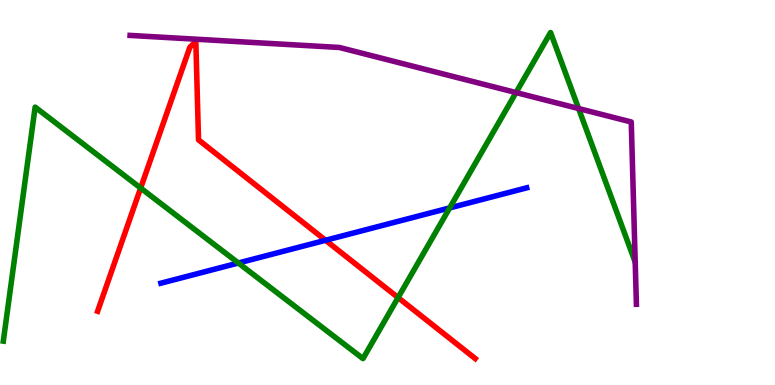[{'lines': ['blue', 'red'], 'intersections': [{'x': 4.2, 'y': 3.76}]}, {'lines': ['green', 'red'], 'intersections': [{'x': 1.81, 'y': 5.12}, {'x': 5.14, 'y': 2.27}]}, {'lines': ['purple', 'red'], 'intersections': []}, {'lines': ['blue', 'green'], 'intersections': [{'x': 3.08, 'y': 3.17}, {'x': 5.8, 'y': 4.6}]}, {'lines': ['blue', 'purple'], 'intersections': []}, {'lines': ['green', 'purple'], 'intersections': [{'x': 6.66, 'y': 7.6}, {'x': 7.47, 'y': 7.18}]}]